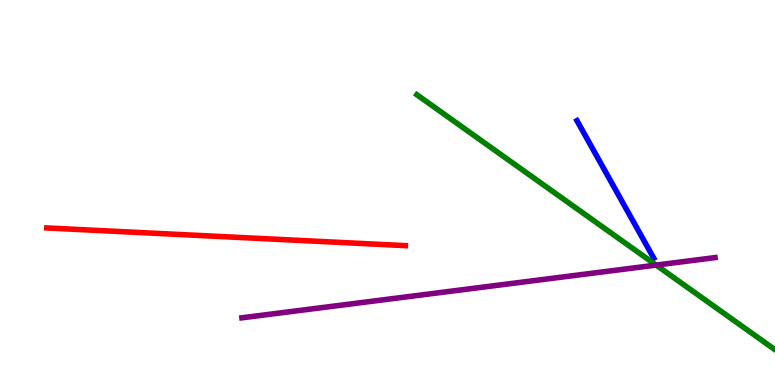[{'lines': ['blue', 'red'], 'intersections': []}, {'lines': ['green', 'red'], 'intersections': []}, {'lines': ['purple', 'red'], 'intersections': []}, {'lines': ['blue', 'green'], 'intersections': []}, {'lines': ['blue', 'purple'], 'intersections': []}, {'lines': ['green', 'purple'], 'intersections': [{'x': 8.47, 'y': 3.11}]}]